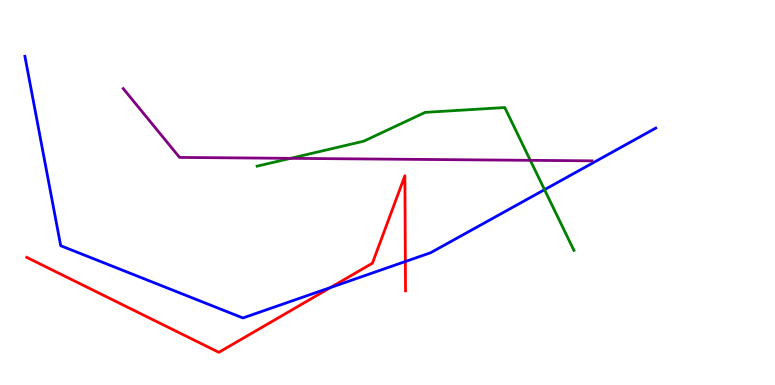[{'lines': ['blue', 'red'], 'intersections': [{'x': 4.26, 'y': 2.53}, {'x': 5.23, 'y': 3.21}]}, {'lines': ['green', 'red'], 'intersections': []}, {'lines': ['purple', 'red'], 'intersections': []}, {'lines': ['blue', 'green'], 'intersections': [{'x': 7.03, 'y': 5.07}]}, {'lines': ['blue', 'purple'], 'intersections': []}, {'lines': ['green', 'purple'], 'intersections': [{'x': 3.75, 'y': 5.89}, {'x': 6.84, 'y': 5.84}]}]